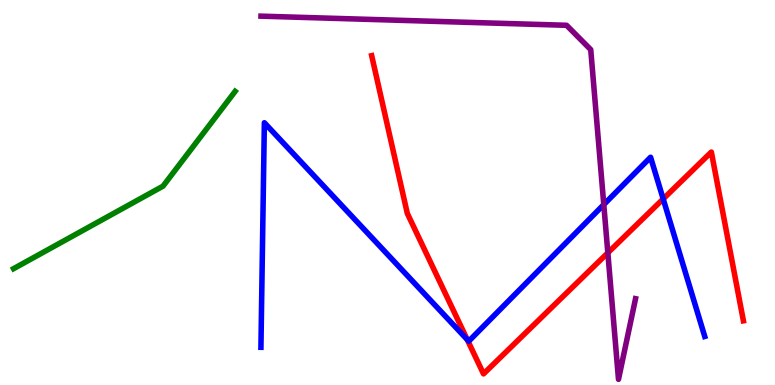[{'lines': ['blue', 'red'], 'intersections': [{'x': 6.03, 'y': 1.18}, {'x': 8.56, 'y': 4.83}]}, {'lines': ['green', 'red'], 'intersections': []}, {'lines': ['purple', 'red'], 'intersections': [{'x': 7.84, 'y': 3.43}]}, {'lines': ['blue', 'green'], 'intersections': []}, {'lines': ['blue', 'purple'], 'intersections': [{'x': 7.79, 'y': 4.69}]}, {'lines': ['green', 'purple'], 'intersections': []}]